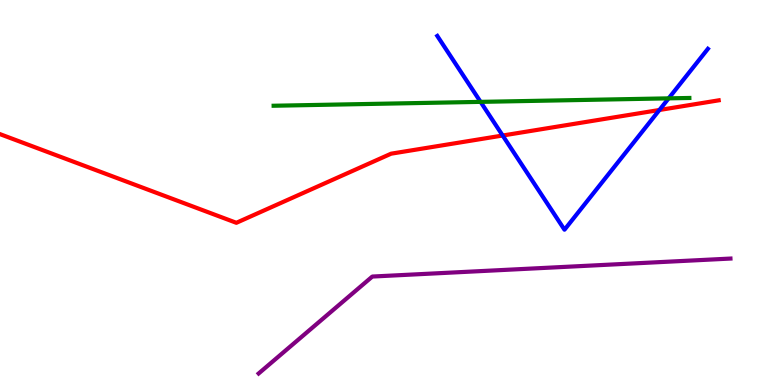[{'lines': ['blue', 'red'], 'intersections': [{'x': 6.49, 'y': 6.48}, {'x': 8.51, 'y': 7.14}]}, {'lines': ['green', 'red'], 'intersections': []}, {'lines': ['purple', 'red'], 'intersections': []}, {'lines': ['blue', 'green'], 'intersections': [{'x': 6.2, 'y': 7.35}, {'x': 8.63, 'y': 7.45}]}, {'lines': ['blue', 'purple'], 'intersections': []}, {'lines': ['green', 'purple'], 'intersections': []}]